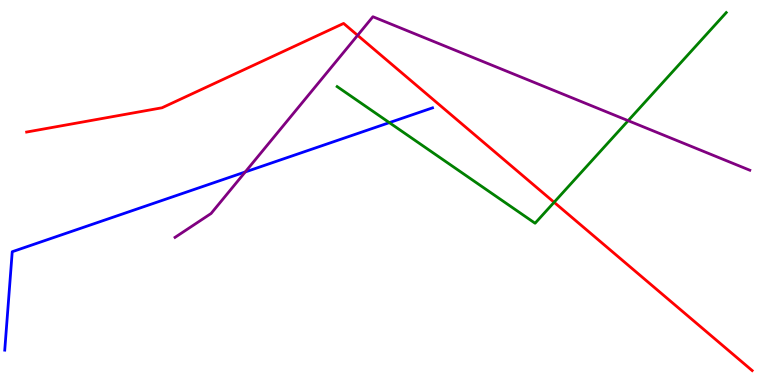[{'lines': ['blue', 'red'], 'intersections': []}, {'lines': ['green', 'red'], 'intersections': [{'x': 7.15, 'y': 4.75}]}, {'lines': ['purple', 'red'], 'intersections': [{'x': 4.61, 'y': 9.08}]}, {'lines': ['blue', 'green'], 'intersections': [{'x': 5.02, 'y': 6.81}]}, {'lines': ['blue', 'purple'], 'intersections': [{'x': 3.16, 'y': 5.53}]}, {'lines': ['green', 'purple'], 'intersections': [{'x': 8.11, 'y': 6.87}]}]